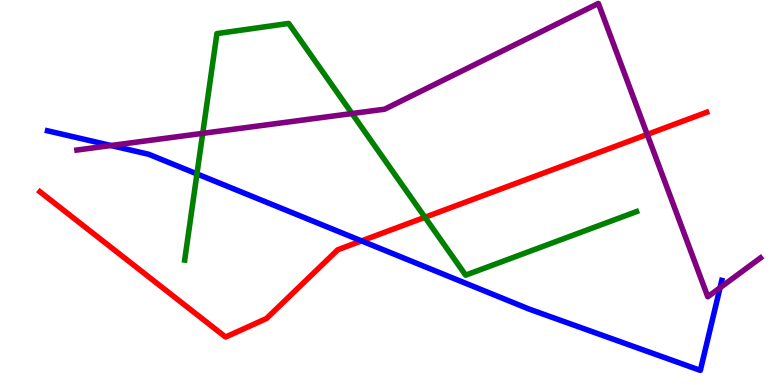[{'lines': ['blue', 'red'], 'intersections': [{'x': 4.67, 'y': 3.74}]}, {'lines': ['green', 'red'], 'intersections': [{'x': 5.48, 'y': 4.36}]}, {'lines': ['purple', 'red'], 'intersections': [{'x': 8.35, 'y': 6.51}]}, {'lines': ['blue', 'green'], 'intersections': [{'x': 2.54, 'y': 5.48}]}, {'lines': ['blue', 'purple'], 'intersections': [{'x': 1.43, 'y': 6.22}, {'x': 9.29, 'y': 2.53}]}, {'lines': ['green', 'purple'], 'intersections': [{'x': 2.62, 'y': 6.54}, {'x': 4.54, 'y': 7.05}]}]